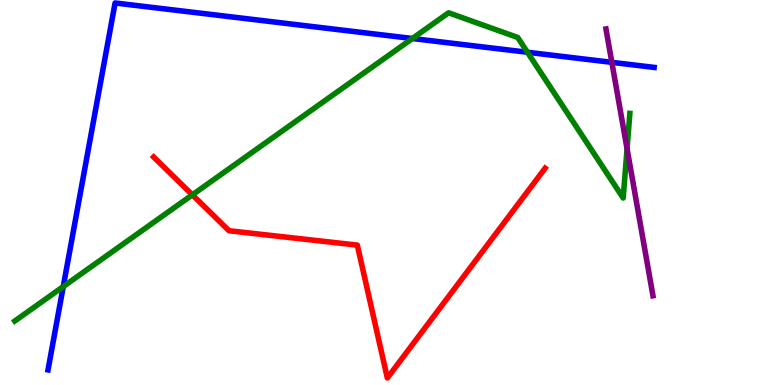[{'lines': ['blue', 'red'], 'intersections': []}, {'lines': ['green', 'red'], 'intersections': [{'x': 2.48, 'y': 4.94}]}, {'lines': ['purple', 'red'], 'intersections': []}, {'lines': ['blue', 'green'], 'intersections': [{'x': 0.816, 'y': 2.56}, {'x': 5.32, 'y': 9.0}, {'x': 6.81, 'y': 8.64}]}, {'lines': ['blue', 'purple'], 'intersections': [{'x': 7.89, 'y': 8.38}]}, {'lines': ['green', 'purple'], 'intersections': [{'x': 8.09, 'y': 6.14}]}]